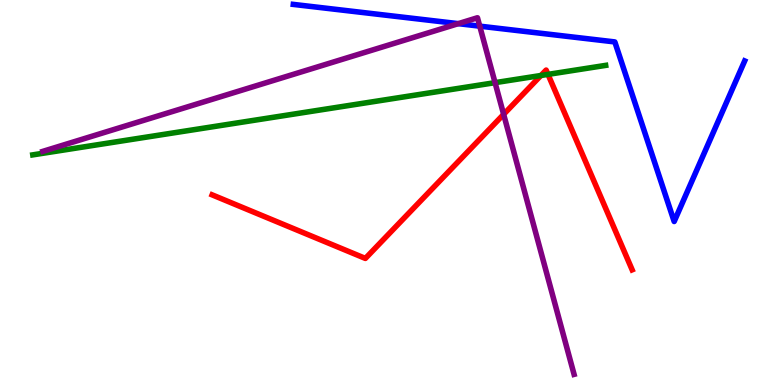[{'lines': ['blue', 'red'], 'intersections': []}, {'lines': ['green', 'red'], 'intersections': [{'x': 6.98, 'y': 8.04}, {'x': 7.07, 'y': 8.07}]}, {'lines': ['purple', 'red'], 'intersections': [{'x': 6.5, 'y': 7.03}]}, {'lines': ['blue', 'green'], 'intersections': []}, {'lines': ['blue', 'purple'], 'intersections': [{'x': 5.91, 'y': 9.39}, {'x': 6.19, 'y': 9.32}]}, {'lines': ['green', 'purple'], 'intersections': [{'x': 6.39, 'y': 7.85}]}]